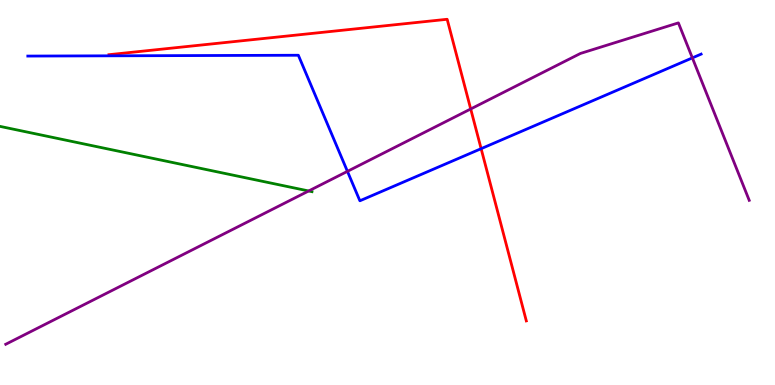[{'lines': ['blue', 'red'], 'intersections': [{'x': 6.21, 'y': 6.14}]}, {'lines': ['green', 'red'], 'intersections': []}, {'lines': ['purple', 'red'], 'intersections': [{'x': 6.07, 'y': 7.17}]}, {'lines': ['blue', 'green'], 'intersections': []}, {'lines': ['blue', 'purple'], 'intersections': [{'x': 4.48, 'y': 5.55}, {'x': 8.93, 'y': 8.5}]}, {'lines': ['green', 'purple'], 'intersections': [{'x': 3.98, 'y': 5.04}]}]